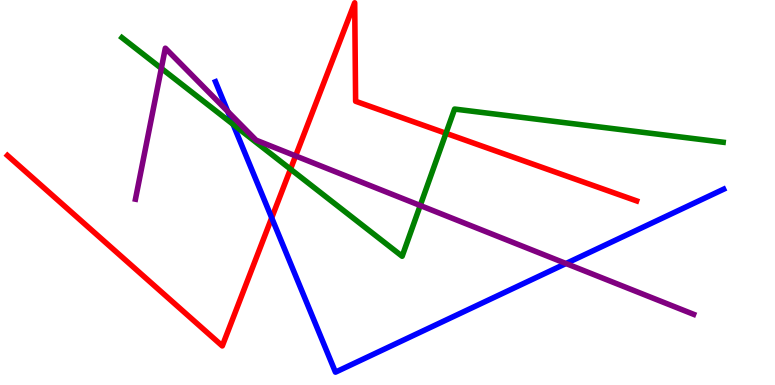[{'lines': ['blue', 'red'], 'intersections': [{'x': 3.51, 'y': 4.34}]}, {'lines': ['green', 'red'], 'intersections': [{'x': 3.75, 'y': 5.61}, {'x': 5.75, 'y': 6.54}]}, {'lines': ['purple', 'red'], 'intersections': [{'x': 3.81, 'y': 5.95}]}, {'lines': ['blue', 'green'], 'intersections': [{'x': 3.01, 'y': 6.77}]}, {'lines': ['blue', 'purple'], 'intersections': [{'x': 2.94, 'y': 7.1}, {'x': 7.3, 'y': 3.16}]}, {'lines': ['green', 'purple'], 'intersections': [{'x': 2.08, 'y': 8.22}, {'x': 5.42, 'y': 4.66}]}]